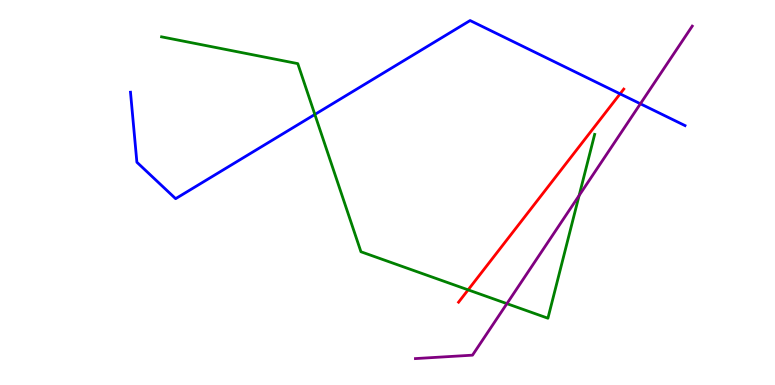[{'lines': ['blue', 'red'], 'intersections': [{'x': 8.0, 'y': 7.56}]}, {'lines': ['green', 'red'], 'intersections': [{'x': 6.04, 'y': 2.47}]}, {'lines': ['purple', 'red'], 'intersections': []}, {'lines': ['blue', 'green'], 'intersections': [{'x': 4.06, 'y': 7.03}]}, {'lines': ['blue', 'purple'], 'intersections': [{'x': 8.26, 'y': 7.3}]}, {'lines': ['green', 'purple'], 'intersections': [{'x': 6.54, 'y': 2.11}, {'x': 7.47, 'y': 4.92}]}]